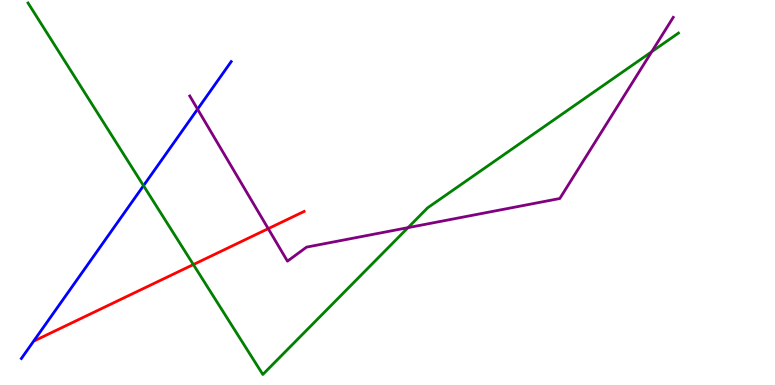[{'lines': ['blue', 'red'], 'intersections': []}, {'lines': ['green', 'red'], 'intersections': [{'x': 2.49, 'y': 3.13}]}, {'lines': ['purple', 'red'], 'intersections': [{'x': 3.46, 'y': 4.06}]}, {'lines': ['blue', 'green'], 'intersections': [{'x': 1.85, 'y': 5.18}]}, {'lines': ['blue', 'purple'], 'intersections': [{'x': 2.55, 'y': 7.16}]}, {'lines': ['green', 'purple'], 'intersections': [{'x': 5.26, 'y': 4.09}, {'x': 8.41, 'y': 8.66}]}]